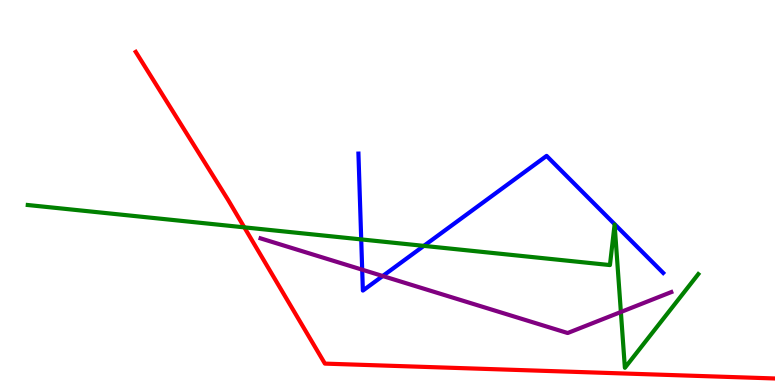[{'lines': ['blue', 'red'], 'intersections': []}, {'lines': ['green', 'red'], 'intersections': [{'x': 3.15, 'y': 4.09}]}, {'lines': ['purple', 'red'], 'intersections': []}, {'lines': ['blue', 'green'], 'intersections': [{'x': 4.66, 'y': 3.78}, {'x': 5.47, 'y': 3.61}]}, {'lines': ['blue', 'purple'], 'intersections': [{'x': 4.67, 'y': 3.0}, {'x': 4.94, 'y': 2.83}]}, {'lines': ['green', 'purple'], 'intersections': [{'x': 8.01, 'y': 1.9}]}]